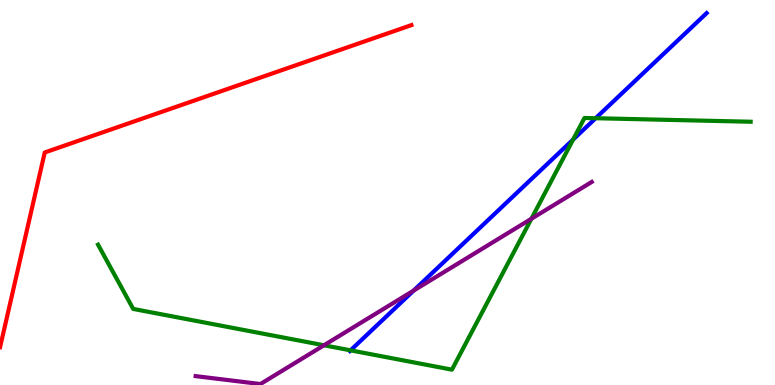[{'lines': ['blue', 'red'], 'intersections': []}, {'lines': ['green', 'red'], 'intersections': []}, {'lines': ['purple', 'red'], 'intersections': []}, {'lines': ['blue', 'green'], 'intersections': [{'x': 4.52, 'y': 0.9}, {'x': 7.39, 'y': 6.37}, {'x': 7.69, 'y': 6.93}]}, {'lines': ['blue', 'purple'], 'intersections': [{'x': 5.34, 'y': 2.45}]}, {'lines': ['green', 'purple'], 'intersections': [{'x': 4.18, 'y': 1.03}, {'x': 6.86, 'y': 4.32}]}]